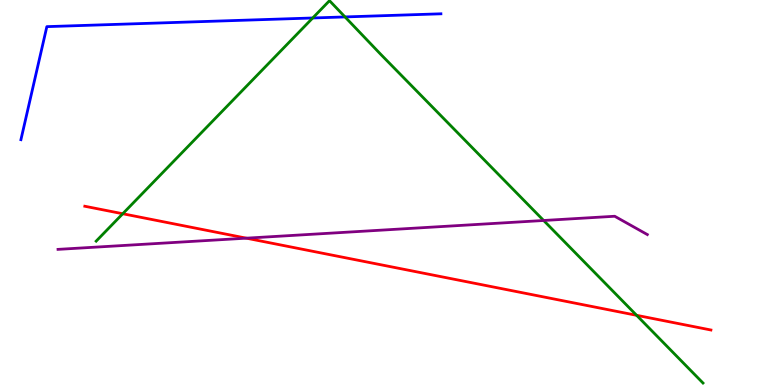[{'lines': ['blue', 'red'], 'intersections': []}, {'lines': ['green', 'red'], 'intersections': [{'x': 1.58, 'y': 4.45}, {'x': 8.21, 'y': 1.81}]}, {'lines': ['purple', 'red'], 'intersections': [{'x': 3.18, 'y': 3.81}]}, {'lines': ['blue', 'green'], 'intersections': [{'x': 4.04, 'y': 9.53}, {'x': 4.45, 'y': 9.56}]}, {'lines': ['blue', 'purple'], 'intersections': []}, {'lines': ['green', 'purple'], 'intersections': [{'x': 7.01, 'y': 4.27}]}]